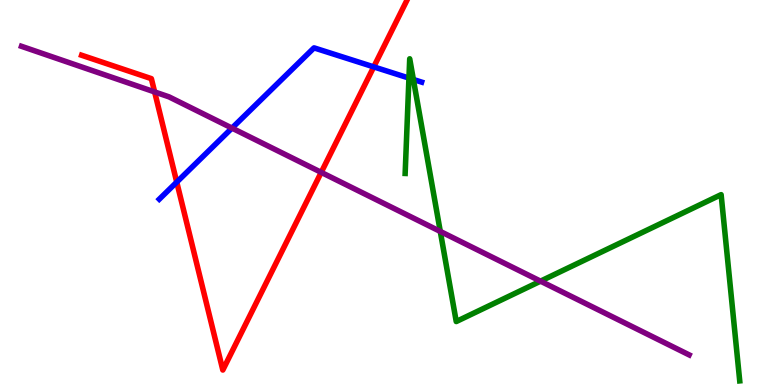[{'lines': ['blue', 'red'], 'intersections': [{'x': 2.28, 'y': 5.27}, {'x': 4.82, 'y': 8.26}]}, {'lines': ['green', 'red'], 'intersections': []}, {'lines': ['purple', 'red'], 'intersections': [{'x': 2.0, 'y': 7.61}, {'x': 4.14, 'y': 5.52}]}, {'lines': ['blue', 'green'], 'intersections': [{'x': 5.28, 'y': 7.97}, {'x': 5.33, 'y': 7.94}]}, {'lines': ['blue', 'purple'], 'intersections': [{'x': 2.99, 'y': 6.67}]}, {'lines': ['green', 'purple'], 'intersections': [{'x': 5.68, 'y': 3.99}, {'x': 6.97, 'y': 2.7}]}]